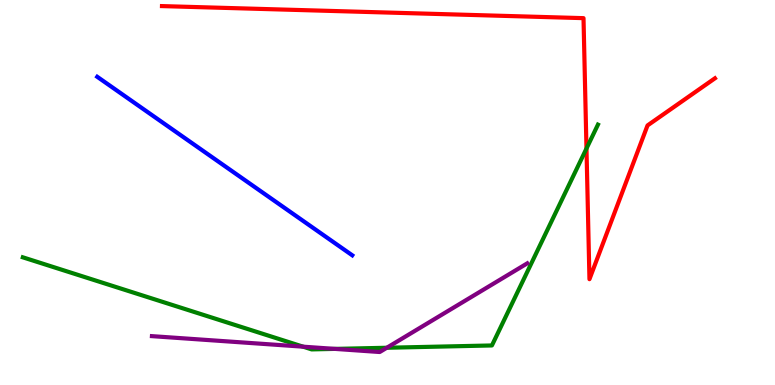[{'lines': ['blue', 'red'], 'intersections': []}, {'lines': ['green', 'red'], 'intersections': [{'x': 7.57, 'y': 6.14}]}, {'lines': ['purple', 'red'], 'intersections': []}, {'lines': ['blue', 'green'], 'intersections': []}, {'lines': ['blue', 'purple'], 'intersections': []}, {'lines': ['green', 'purple'], 'intersections': [{'x': 3.91, 'y': 0.995}, {'x': 4.32, 'y': 0.938}, {'x': 4.99, 'y': 0.967}]}]